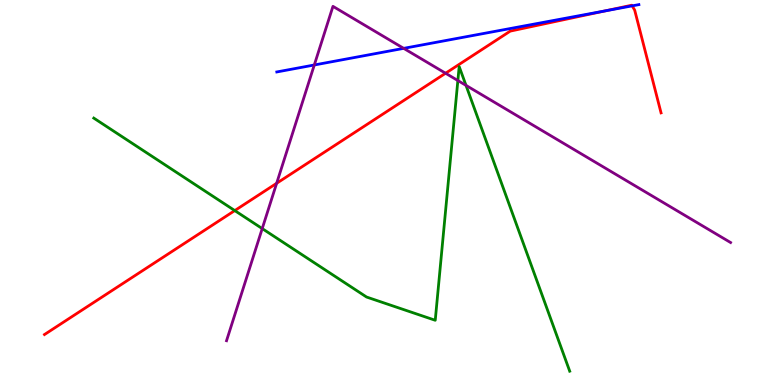[{'lines': ['blue', 'red'], 'intersections': [{'x': 7.81, 'y': 9.72}, {'x': 8.16, 'y': 9.85}]}, {'lines': ['green', 'red'], 'intersections': [{'x': 3.03, 'y': 4.53}]}, {'lines': ['purple', 'red'], 'intersections': [{'x': 3.57, 'y': 5.24}, {'x': 5.75, 'y': 8.1}]}, {'lines': ['blue', 'green'], 'intersections': []}, {'lines': ['blue', 'purple'], 'intersections': [{'x': 4.06, 'y': 8.31}, {'x': 5.21, 'y': 8.74}]}, {'lines': ['green', 'purple'], 'intersections': [{'x': 3.38, 'y': 4.06}, {'x': 5.91, 'y': 7.91}, {'x': 6.01, 'y': 7.78}]}]